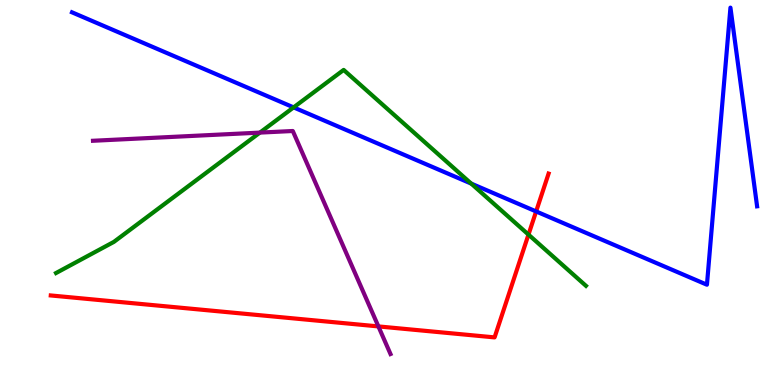[{'lines': ['blue', 'red'], 'intersections': [{'x': 6.92, 'y': 4.51}]}, {'lines': ['green', 'red'], 'intersections': [{'x': 6.82, 'y': 3.91}]}, {'lines': ['purple', 'red'], 'intersections': [{'x': 4.88, 'y': 1.52}]}, {'lines': ['blue', 'green'], 'intersections': [{'x': 3.79, 'y': 7.21}, {'x': 6.08, 'y': 5.23}]}, {'lines': ['blue', 'purple'], 'intersections': []}, {'lines': ['green', 'purple'], 'intersections': [{'x': 3.35, 'y': 6.56}]}]